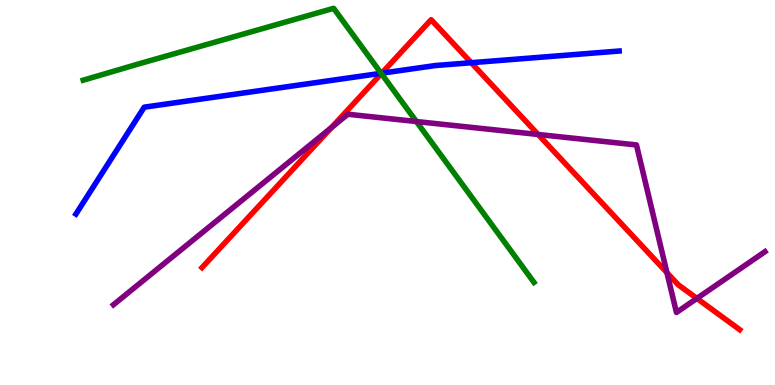[{'lines': ['blue', 'red'], 'intersections': [{'x': 4.93, 'y': 8.1}, {'x': 6.08, 'y': 8.37}]}, {'lines': ['green', 'red'], 'intersections': [{'x': 4.92, 'y': 8.09}]}, {'lines': ['purple', 'red'], 'intersections': [{'x': 4.28, 'y': 6.69}, {'x': 6.94, 'y': 6.51}, {'x': 8.61, 'y': 2.92}, {'x': 8.99, 'y': 2.25}]}, {'lines': ['blue', 'green'], 'intersections': [{'x': 4.92, 'y': 8.1}]}, {'lines': ['blue', 'purple'], 'intersections': []}, {'lines': ['green', 'purple'], 'intersections': [{'x': 5.37, 'y': 6.84}]}]